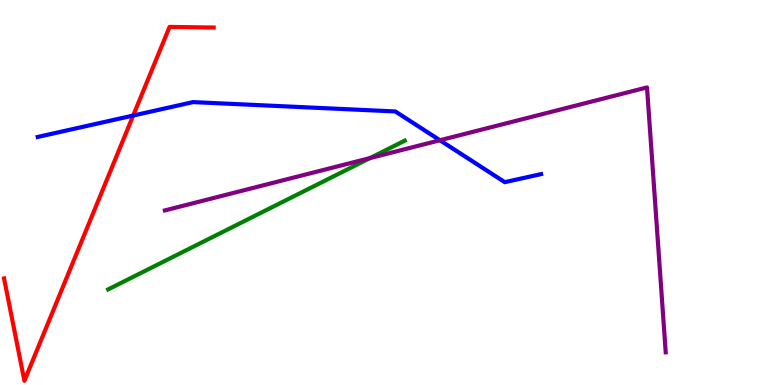[{'lines': ['blue', 'red'], 'intersections': [{'x': 1.72, 'y': 7.0}]}, {'lines': ['green', 'red'], 'intersections': []}, {'lines': ['purple', 'red'], 'intersections': []}, {'lines': ['blue', 'green'], 'intersections': []}, {'lines': ['blue', 'purple'], 'intersections': [{'x': 5.68, 'y': 6.36}]}, {'lines': ['green', 'purple'], 'intersections': [{'x': 4.77, 'y': 5.89}]}]